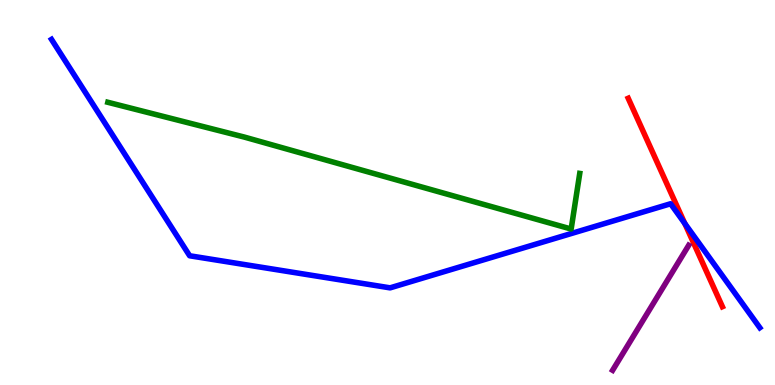[{'lines': ['blue', 'red'], 'intersections': [{'x': 8.84, 'y': 4.2}]}, {'lines': ['green', 'red'], 'intersections': []}, {'lines': ['purple', 'red'], 'intersections': []}, {'lines': ['blue', 'green'], 'intersections': []}, {'lines': ['blue', 'purple'], 'intersections': []}, {'lines': ['green', 'purple'], 'intersections': []}]